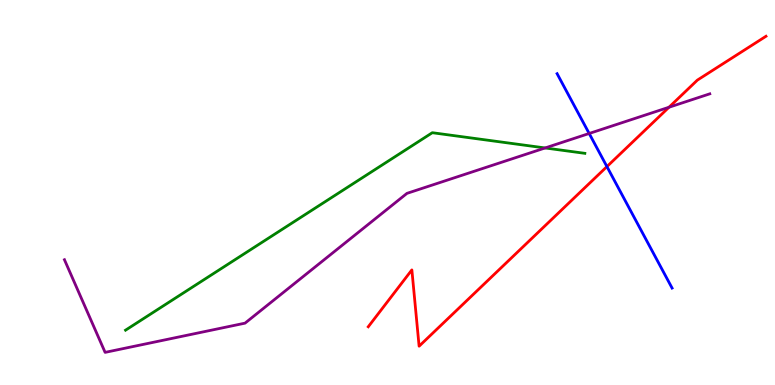[{'lines': ['blue', 'red'], 'intersections': [{'x': 7.83, 'y': 5.67}]}, {'lines': ['green', 'red'], 'intersections': []}, {'lines': ['purple', 'red'], 'intersections': [{'x': 8.63, 'y': 7.21}]}, {'lines': ['blue', 'green'], 'intersections': []}, {'lines': ['blue', 'purple'], 'intersections': [{'x': 7.6, 'y': 6.53}]}, {'lines': ['green', 'purple'], 'intersections': [{'x': 7.03, 'y': 6.16}]}]